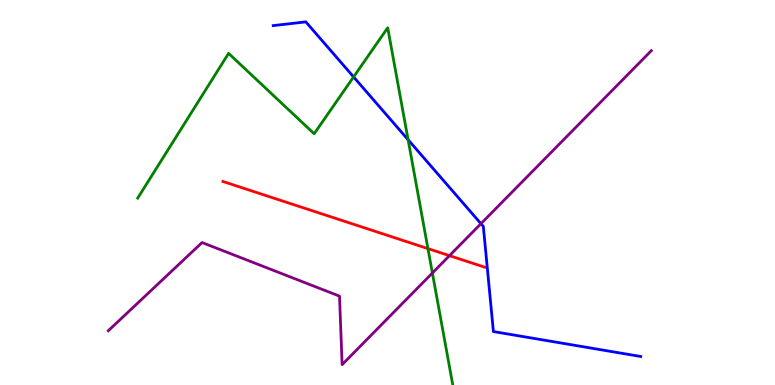[{'lines': ['blue', 'red'], 'intersections': []}, {'lines': ['green', 'red'], 'intersections': [{'x': 5.52, 'y': 3.54}]}, {'lines': ['purple', 'red'], 'intersections': [{'x': 5.8, 'y': 3.36}]}, {'lines': ['blue', 'green'], 'intersections': [{'x': 4.56, 'y': 8.0}, {'x': 5.27, 'y': 6.37}]}, {'lines': ['blue', 'purple'], 'intersections': [{'x': 6.21, 'y': 4.19}]}, {'lines': ['green', 'purple'], 'intersections': [{'x': 5.58, 'y': 2.91}]}]